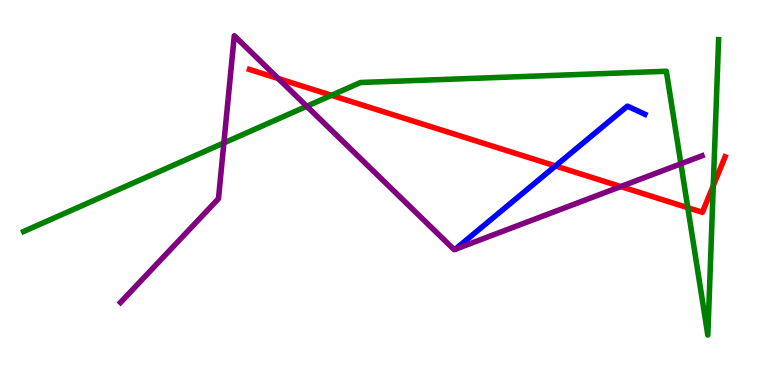[{'lines': ['blue', 'red'], 'intersections': [{'x': 7.17, 'y': 5.69}]}, {'lines': ['green', 'red'], 'intersections': [{'x': 4.28, 'y': 7.52}, {'x': 8.87, 'y': 4.61}, {'x': 9.2, 'y': 5.18}]}, {'lines': ['purple', 'red'], 'intersections': [{'x': 3.59, 'y': 7.96}, {'x': 8.01, 'y': 5.15}]}, {'lines': ['blue', 'green'], 'intersections': []}, {'lines': ['blue', 'purple'], 'intersections': []}, {'lines': ['green', 'purple'], 'intersections': [{'x': 2.89, 'y': 6.29}, {'x': 3.96, 'y': 7.24}, {'x': 8.79, 'y': 5.75}]}]